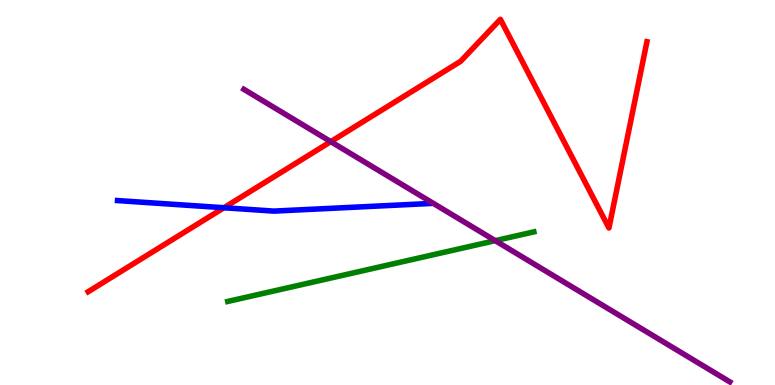[{'lines': ['blue', 'red'], 'intersections': [{'x': 2.89, 'y': 4.6}]}, {'lines': ['green', 'red'], 'intersections': []}, {'lines': ['purple', 'red'], 'intersections': [{'x': 4.27, 'y': 6.32}]}, {'lines': ['blue', 'green'], 'intersections': []}, {'lines': ['blue', 'purple'], 'intersections': []}, {'lines': ['green', 'purple'], 'intersections': [{'x': 6.39, 'y': 3.75}]}]